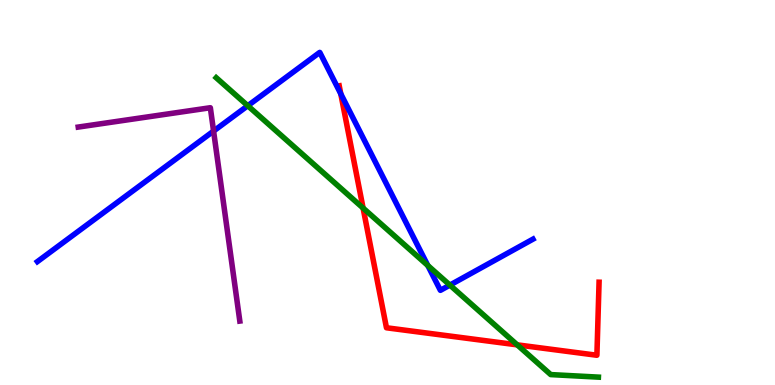[{'lines': ['blue', 'red'], 'intersections': [{'x': 4.4, 'y': 7.56}]}, {'lines': ['green', 'red'], 'intersections': [{'x': 4.69, 'y': 4.6}, {'x': 6.67, 'y': 1.04}]}, {'lines': ['purple', 'red'], 'intersections': []}, {'lines': ['blue', 'green'], 'intersections': [{'x': 3.2, 'y': 7.25}, {'x': 5.52, 'y': 3.1}, {'x': 5.81, 'y': 2.59}]}, {'lines': ['blue', 'purple'], 'intersections': [{'x': 2.76, 'y': 6.6}]}, {'lines': ['green', 'purple'], 'intersections': []}]